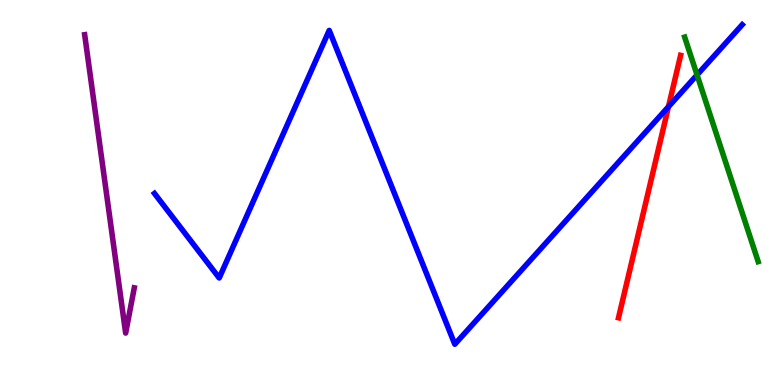[{'lines': ['blue', 'red'], 'intersections': [{'x': 8.63, 'y': 7.23}]}, {'lines': ['green', 'red'], 'intersections': []}, {'lines': ['purple', 'red'], 'intersections': []}, {'lines': ['blue', 'green'], 'intersections': [{'x': 8.99, 'y': 8.05}]}, {'lines': ['blue', 'purple'], 'intersections': []}, {'lines': ['green', 'purple'], 'intersections': []}]